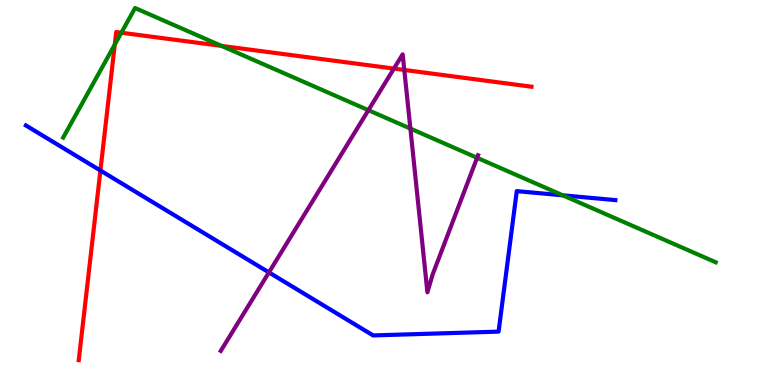[{'lines': ['blue', 'red'], 'intersections': [{'x': 1.3, 'y': 5.57}]}, {'lines': ['green', 'red'], 'intersections': [{'x': 1.48, 'y': 8.84}, {'x': 1.57, 'y': 9.15}, {'x': 2.86, 'y': 8.81}]}, {'lines': ['purple', 'red'], 'intersections': [{'x': 5.08, 'y': 8.22}, {'x': 5.22, 'y': 8.18}]}, {'lines': ['blue', 'green'], 'intersections': [{'x': 7.26, 'y': 4.93}]}, {'lines': ['blue', 'purple'], 'intersections': [{'x': 3.47, 'y': 2.92}]}, {'lines': ['green', 'purple'], 'intersections': [{'x': 4.75, 'y': 7.14}, {'x': 5.3, 'y': 6.66}, {'x': 6.16, 'y': 5.9}]}]